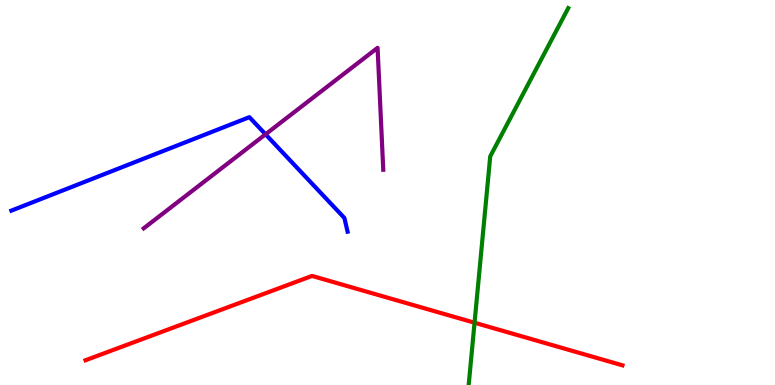[{'lines': ['blue', 'red'], 'intersections': []}, {'lines': ['green', 'red'], 'intersections': [{'x': 6.12, 'y': 1.62}]}, {'lines': ['purple', 'red'], 'intersections': []}, {'lines': ['blue', 'green'], 'intersections': []}, {'lines': ['blue', 'purple'], 'intersections': [{'x': 3.43, 'y': 6.51}]}, {'lines': ['green', 'purple'], 'intersections': []}]